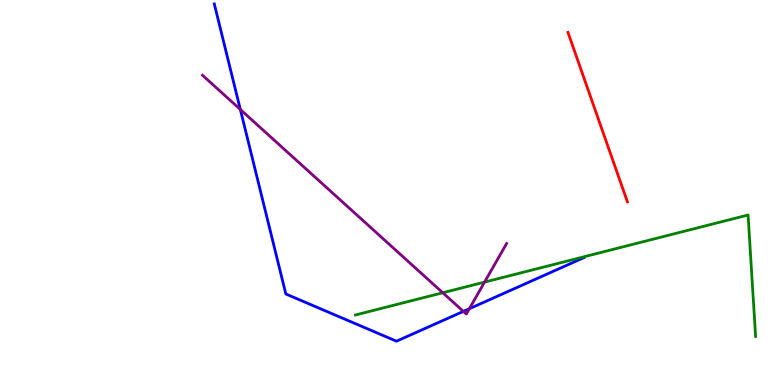[{'lines': ['blue', 'red'], 'intersections': []}, {'lines': ['green', 'red'], 'intersections': []}, {'lines': ['purple', 'red'], 'intersections': []}, {'lines': ['blue', 'green'], 'intersections': []}, {'lines': ['blue', 'purple'], 'intersections': [{'x': 3.1, 'y': 7.16}, {'x': 5.98, 'y': 1.91}, {'x': 6.06, 'y': 1.98}]}, {'lines': ['green', 'purple'], 'intersections': [{'x': 5.71, 'y': 2.4}, {'x': 6.25, 'y': 2.67}]}]